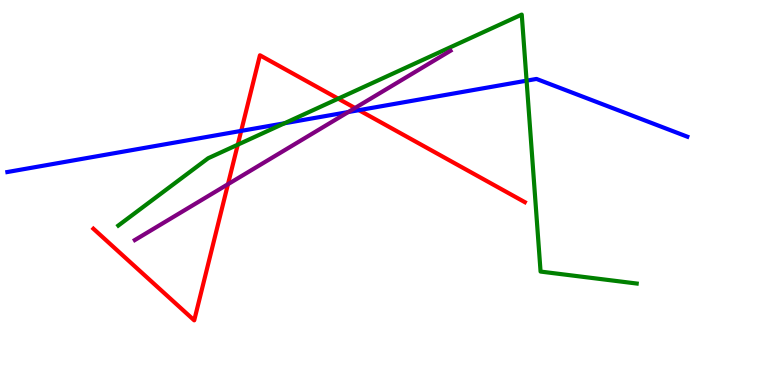[{'lines': ['blue', 'red'], 'intersections': [{'x': 3.11, 'y': 6.6}, {'x': 4.63, 'y': 7.14}]}, {'lines': ['green', 'red'], 'intersections': [{'x': 3.07, 'y': 6.24}, {'x': 4.36, 'y': 7.44}]}, {'lines': ['purple', 'red'], 'intersections': [{'x': 2.94, 'y': 5.22}, {'x': 4.58, 'y': 7.19}]}, {'lines': ['blue', 'green'], 'intersections': [{'x': 3.67, 'y': 6.8}, {'x': 6.79, 'y': 7.9}]}, {'lines': ['blue', 'purple'], 'intersections': [{'x': 4.49, 'y': 7.09}]}, {'lines': ['green', 'purple'], 'intersections': []}]